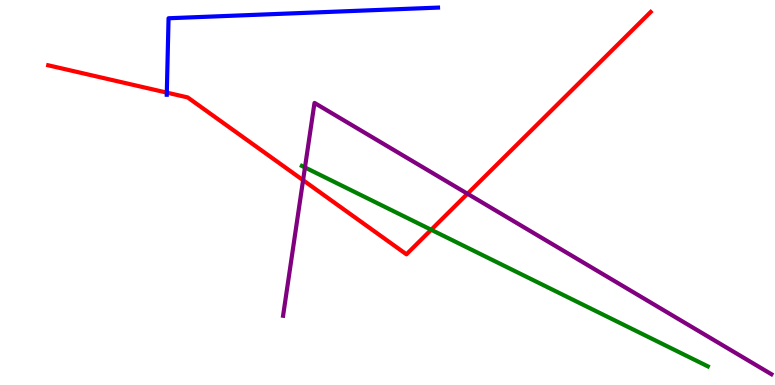[{'lines': ['blue', 'red'], 'intersections': [{'x': 2.15, 'y': 7.59}]}, {'lines': ['green', 'red'], 'intersections': [{'x': 5.56, 'y': 4.03}]}, {'lines': ['purple', 'red'], 'intersections': [{'x': 3.91, 'y': 5.32}, {'x': 6.03, 'y': 4.97}]}, {'lines': ['blue', 'green'], 'intersections': []}, {'lines': ['blue', 'purple'], 'intersections': []}, {'lines': ['green', 'purple'], 'intersections': [{'x': 3.94, 'y': 5.65}]}]